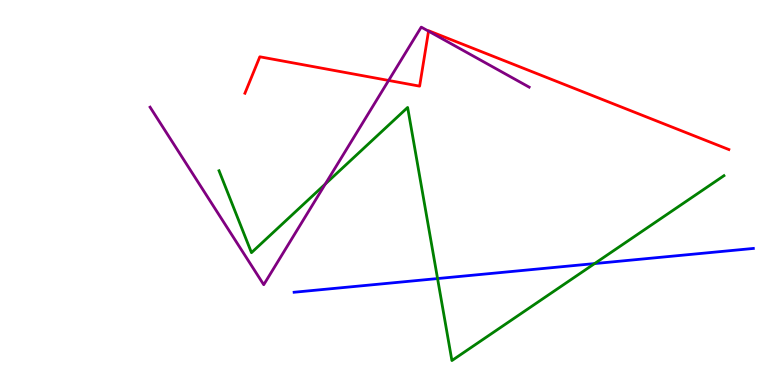[{'lines': ['blue', 'red'], 'intersections': []}, {'lines': ['green', 'red'], 'intersections': []}, {'lines': ['purple', 'red'], 'intersections': [{'x': 5.01, 'y': 7.91}, {'x': 5.53, 'y': 9.19}]}, {'lines': ['blue', 'green'], 'intersections': [{'x': 5.65, 'y': 2.76}, {'x': 7.67, 'y': 3.15}]}, {'lines': ['blue', 'purple'], 'intersections': []}, {'lines': ['green', 'purple'], 'intersections': [{'x': 4.2, 'y': 5.22}]}]